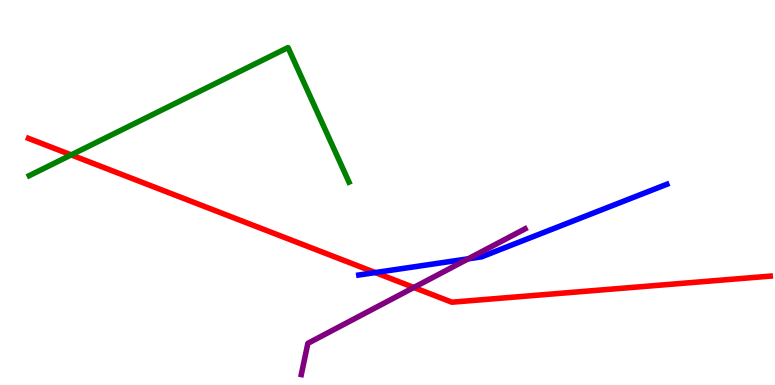[{'lines': ['blue', 'red'], 'intersections': [{'x': 4.84, 'y': 2.92}]}, {'lines': ['green', 'red'], 'intersections': [{'x': 0.919, 'y': 5.98}]}, {'lines': ['purple', 'red'], 'intersections': [{'x': 5.34, 'y': 2.53}]}, {'lines': ['blue', 'green'], 'intersections': []}, {'lines': ['blue', 'purple'], 'intersections': [{'x': 6.04, 'y': 3.28}]}, {'lines': ['green', 'purple'], 'intersections': []}]